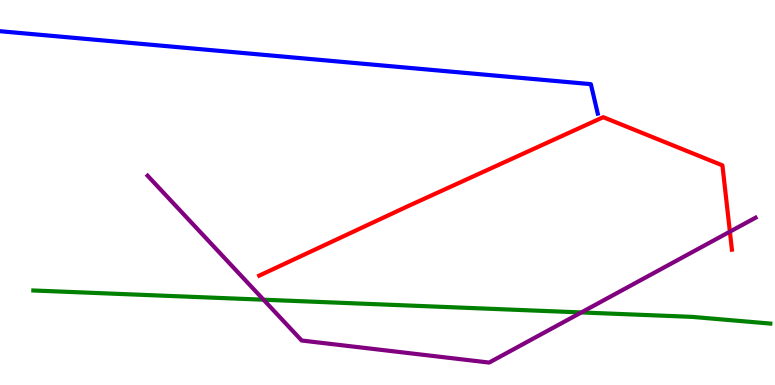[{'lines': ['blue', 'red'], 'intersections': []}, {'lines': ['green', 'red'], 'intersections': []}, {'lines': ['purple', 'red'], 'intersections': [{'x': 9.42, 'y': 3.98}]}, {'lines': ['blue', 'green'], 'intersections': []}, {'lines': ['blue', 'purple'], 'intersections': []}, {'lines': ['green', 'purple'], 'intersections': [{'x': 3.4, 'y': 2.22}, {'x': 7.5, 'y': 1.88}]}]